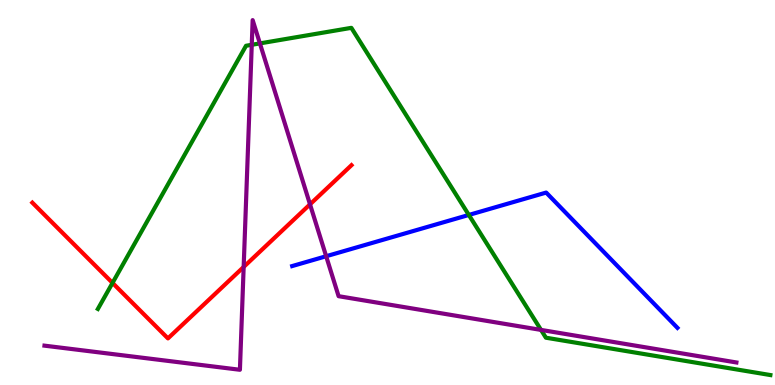[{'lines': ['blue', 'red'], 'intersections': []}, {'lines': ['green', 'red'], 'intersections': [{'x': 1.45, 'y': 2.65}]}, {'lines': ['purple', 'red'], 'intersections': [{'x': 3.14, 'y': 3.07}, {'x': 4.0, 'y': 4.69}]}, {'lines': ['blue', 'green'], 'intersections': [{'x': 6.05, 'y': 4.42}]}, {'lines': ['blue', 'purple'], 'intersections': [{'x': 4.21, 'y': 3.34}]}, {'lines': ['green', 'purple'], 'intersections': [{'x': 3.25, 'y': 8.84}, {'x': 3.35, 'y': 8.87}, {'x': 6.98, 'y': 1.43}]}]